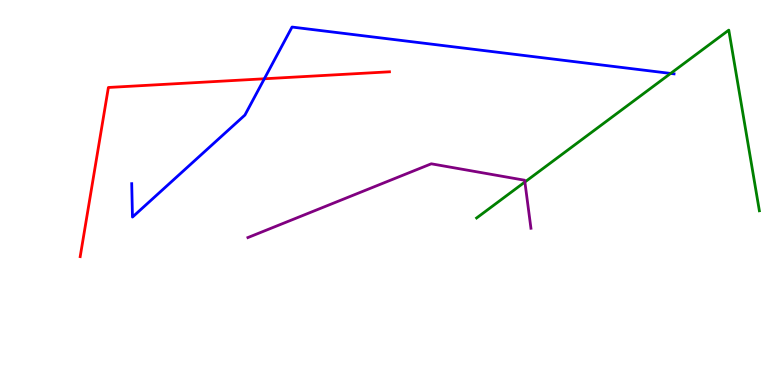[{'lines': ['blue', 'red'], 'intersections': [{'x': 3.41, 'y': 7.95}]}, {'lines': ['green', 'red'], 'intersections': []}, {'lines': ['purple', 'red'], 'intersections': []}, {'lines': ['blue', 'green'], 'intersections': [{'x': 8.65, 'y': 8.09}]}, {'lines': ['blue', 'purple'], 'intersections': []}, {'lines': ['green', 'purple'], 'intersections': [{'x': 6.77, 'y': 5.27}]}]